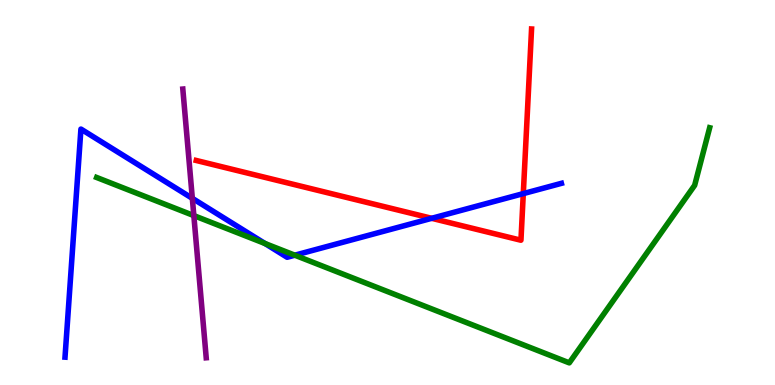[{'lines': ['blue', 'red'], 'intersections': [{'x': 5.57, 'y': 4.33}, {'x': 6.75, 'y': 4.97}]}, {'lines': ['green', 'red'], 'intersections': []}, {'lines': ['purple', 'red'], 'intersections': []}, {'lines': ['blue', 'green'], 'intersections': [{'x': 3.42, 'y': 3.68}, {'x': 3.8, 'y': 3.37}]}, {'lines': ['blue', 'purple'], 'intersections': [{'x': 2.48, 'y': 4.85}]}, {'lines': ['green', 'purple'], 'intersections': [{'x': 2.5, 'y': 4.4}]}]